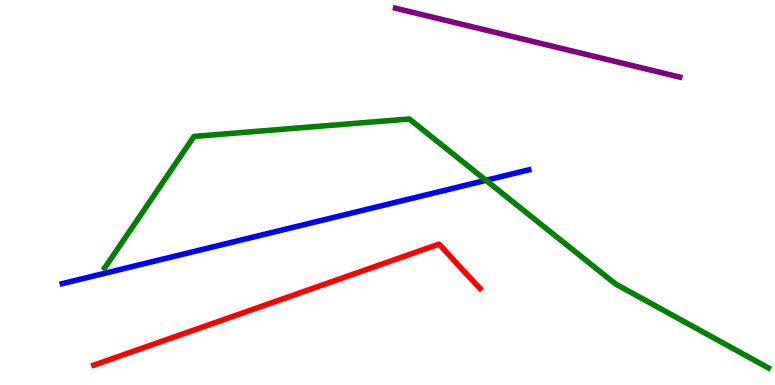[{'lines': ['blue', 'red'], 'intersections': []}, {'lines': ['green', 'red'], 'intersections': []}, {'lines': ['purple', 'red'], 'intersections': []}, {'lines': ['blue', 'green'], 'intersections': [{'x': 6.27, 'y': 5.32}]}, {'lines': ['blue', 'purple'], 'intersections': []}, {'lines': ['green', 'purple'], 'intersections': []}]